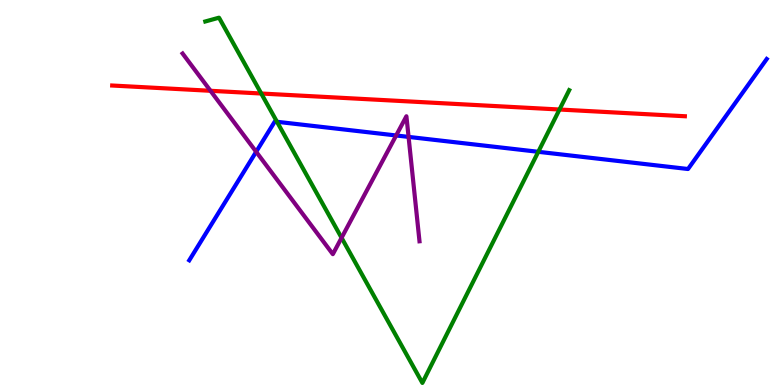[{'lines': ['blue', 'red'], 'intersections': []}, {'lines': ['green', 'red'], 'intersections': [{'x': 3.37, 'y': 7.57}, {'x': 7.22, 'y': 7.16}]}, {'lines': ['purple', 'red'], 'intersections': [{'x': 2.72, 'y': 7.64}]}, {'lines': ['blue', 'green'], 'intersections': [{'x': 3.57, 'y': 6.84}, {'x': 6.95, 'y': 6.06}]}, {'lines': ['blue', 'purple'], 'intersections': [{'x': 3.31, 'y': 6.06}, {'x': 5.11, 'y': 6.48}, {'x': 5.27, 'y': 6.44}]}, {'lines': ['green', 'purple'], 'intersections': [{'x': 4.41, 'y': 3.82}]}]